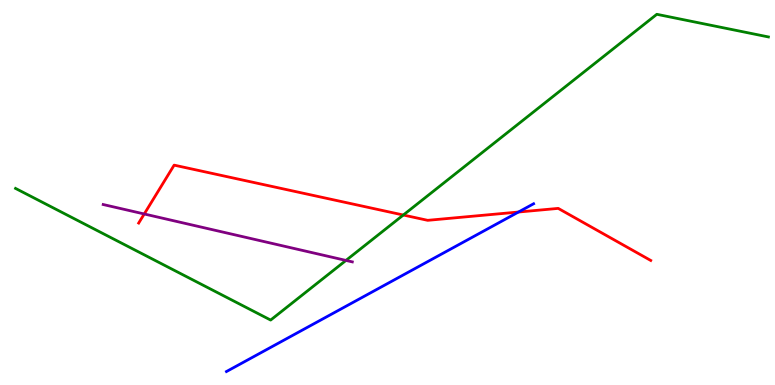[{'lines': ['blue', 'red'], 'intersections': [{'x': 6.69, 'y': 4.49}]}, {'lines': ['green', 'red'], 'intersections': [{'x': 5.2, 'y': 4.42}]}, {'lines': ['purple', 'red'], 'intersections': [{'x': 1.86, 'y': 4.44}]}, {'lines': ['blue', 'green'], 'intersections': []}, {'lines': ['blue', 'purple'], 'intersections': []}, {'lines': ['green', 'purple'], 'intersections': [{'x': 4.46, 'y': 3.24}]}]